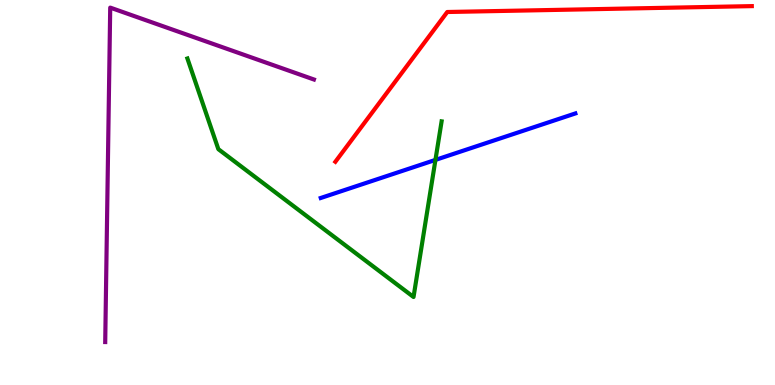[{'lines': ['blue', 'red'], 'intersections': []}, {'lines': ['green', 'red'], 'intersections': []}, {'lines': ['purple', 'red'], 'intersections': []}, {'lines': ['blue', 'green'], 'intersections': [{'x': 5.62, 'y': 5.85}]}, {'lines': ['blue', 'purple'], 'intersections': []}, {'lines': ['green', 'purple'], 'intersections': []}]